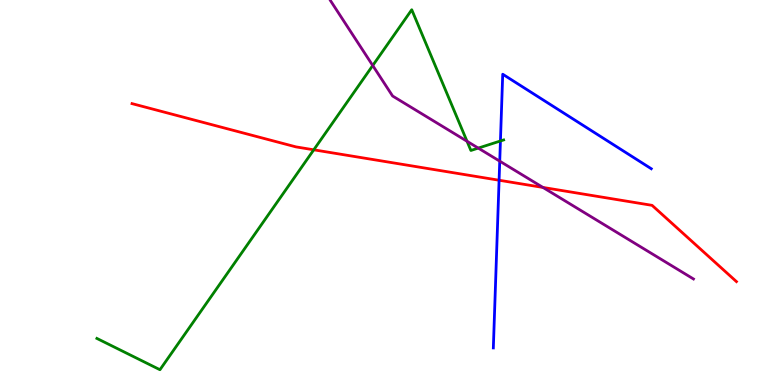[{'lines': ['blue', 'red'], 'intersections': [{'x': 6.44, 'y': 5.32}]}, {'lines': ['green', 'red'], 'intersections': [{'x': 4.05, 'y': 6.11}]}, {'lines': ['purple', 'red'], 'intersections': [{'x': 7.01, 'y': 5.13}]}, {'lines': ['blue', 'green'], 'intersections': [{'x': 6.46, 'y': 6.34}]}, {'lines': ['blue', 'purple'], 'intersections': [{'x': 6.45, 'y': 5.81}]}, {'lines': ['green', 'purple'], 'intersections': [{'x': 4.81, 'y': 8.3}, {'x': 6.03, 'y': 6.33}, {'x': 6.17, 'y': 6.15}]}]